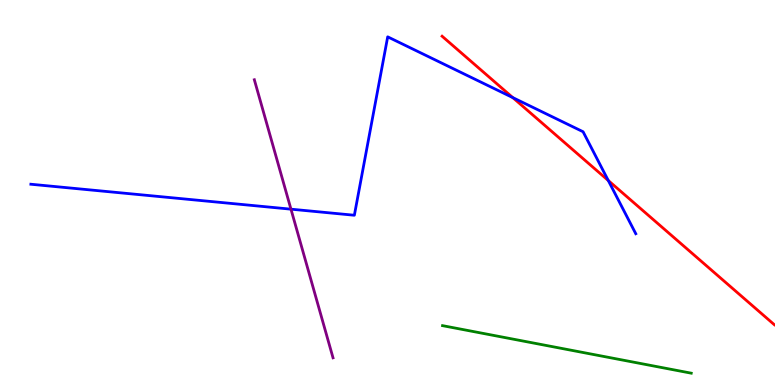[{'lines': ['blue', 'red'], 'intersections': [{'x': 6.62, 'y': 7.46}, {'x': 7.85, 'y': 5.31}]}, {'lines': ['green', 'red'], 'intersections': []}, {'lines': ['purple', 'red'], 'intersections': []}, {'lines': ['blue', 'green'], 'intersections': []}, {'lines': ['blue', 'purple'], 'intersections': [{'x': 3.75, 'y': 4.57}]}, {'lines': ['green', 'purple'], 'intersections': []}]